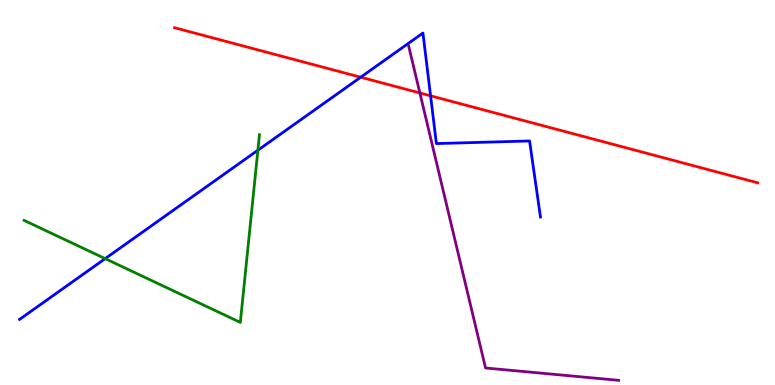[{'lines': ['blue', 'red'], 'intersections': [{'x': 4.65, 'y': 7.99}, {'x': 5.56, 'y': 7.51}]}, {'lines': ['green', 'red'], 'intersections': []}, {'lines': ['purple', 'red'], 'intersections': [{'x': 5.42, 'y': 7.59}]}, {'lines': ['blue', 'green'], 'intersections': [{'x': 1.36, 'y': 3.28}, {'x': 3.33, 'y': 6.1}]}, {'lines': ['blue', 'purple'], 'intersections': []}, {'lines': ['green', 'purple'], 'intersections': []}]